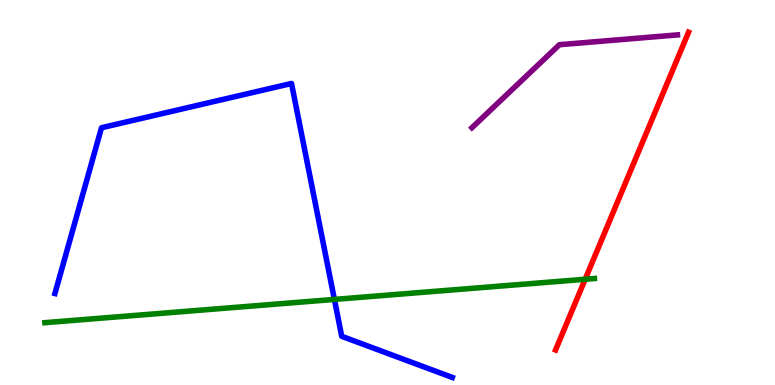[{'lines': ['blue', 'red'], 'intersections': []}, {'lines': ['green', 'red'], 'intersections': [{'x': 7.55, 'y': 2.75}]}, {'lines': ['purple', 'red'], 'intersections': []}, {'lines': ['blue', 'green'], 'intersections': [{'x': 4.31, 'y': 2.22}]}, {'lines': ['blue', 'purple'], 'intersections': []}, {'lines': ['green', 'purple'], 'intersections': []}]